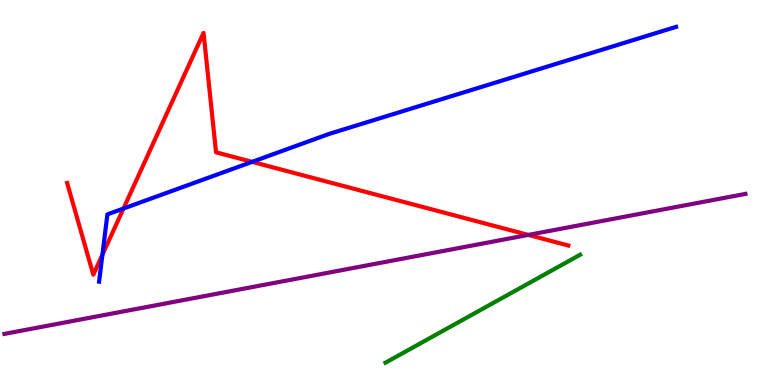[{'lines': ['blue', 'red'], 'intersections': [{'x': 1.32, 'y': 3.38}, {'x': 1.59, 'y': 4.58}, {'x': 3.25, 'y': 5.8}]}, {'lines': ['green', 'red'], 'intersections': []}, {'lines': ['purple', 'red'], 'intersections': [{'x': 6.82, 'y': 3.9}]}, {'lines': ['blue', 'green'], 'intersections': []}, {'lines': ['blue', 'purple'], 'intersections': []}, {'lines': ['green', 'purple'], 'intersections': []}]